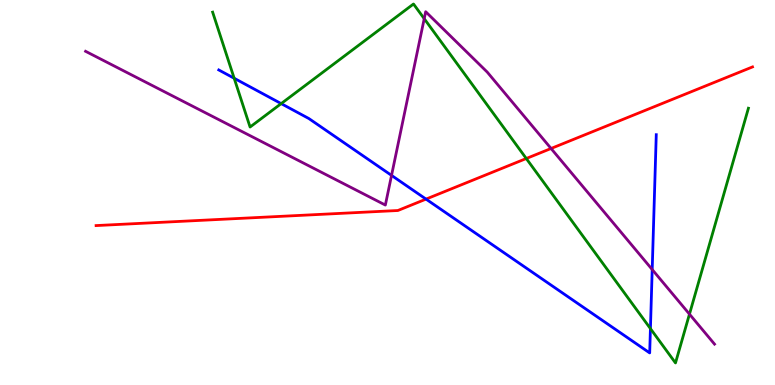[{'lines': ['blue', 'red'], 'intersections': [{'x': 5.5, 'y': 4.83}]}, {'lines': ['green', 'red'], 'intersections': [{'x': 6.79, 'y': 5.88}]}, {'lines': ['purple', 'red'], 'intersections': [{'x': 7.11, 'y': 6.14}]}, {'lines': ['blue', 'green'], 'intersections': [{'x': 3.02, 'y': 7.97}, {'x': 3.63, 'y': 7.31}, {'x': 8.39, 'y': 1.46}]}, {'lines': ['blue', 'purple'], 'intersections': [{'x': 5.05, 'y': 5.44}, {'x': 8.42, 'y': 3.0}]}, {'lines': ['green', 'purple'], 'intersections': [{'x': 5.47, 'y': 9.51}, {'x': 8.9, 'y': 1.84}]}]